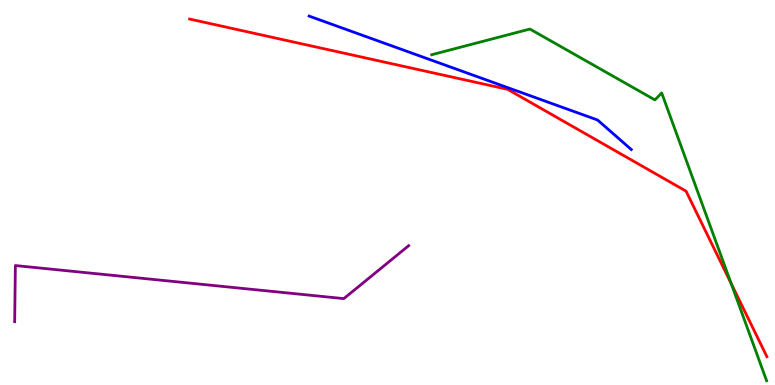[{'lines': ['blue', 'red'], 'intersections': []}, {'lines': ['green', 'red'], 'intersections': [{'x': 9.43, 'y': 2.64}]}, {'lines': ['purple', 'red'], 'intersections': []}, {'lines': ['blue', 'green'], 'intersections': []}, {'lines': ['blue', 'purple'], 'intersections': []}, {'lines': ['green', 'purple'], 'intersections': []}]